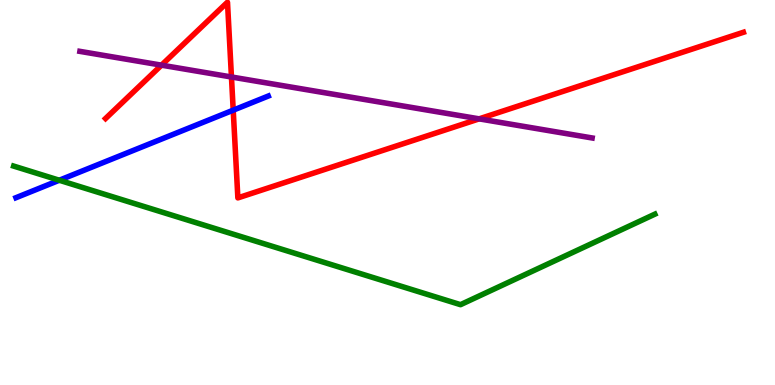[{'lines': ['blue', 'red'], 'intersections': [{'x': 3.01, 'y': 7.14}]}, {'lines': ['green', 'red'], 'intersections': []}, {'lines': ['purple', 'red'], 'intersections': [{'x': 2.08, 'y': 8.31}, {'x': 2.99, 'y': 8.0}, {'x': 6.18, 'y': 6.91}]}, {'lines': ['blue', 'green'], 'intersections': [{'x': 0.765, 'y': 5.32}]}, {'lines': ['blue', 'purple'], 'intersections': []}, {'lines': ['green', 'purple'], 'intersections': []}]